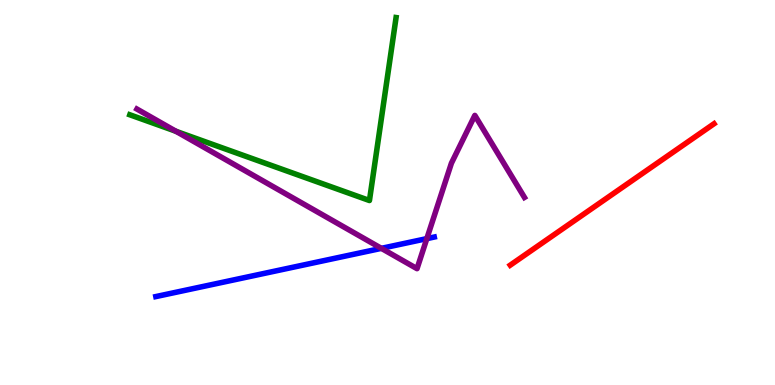[{'lines': ['blue', 'red'], 'intersections': []}, {'lines': ['green', 'red'], 'intersections': []}, {'lines': ['purple', 'red'], 'intersections': []}, {'lines': ['blue', 'green'], 'intersections': []}, {'lines': ['blue', 'purple'], 'intersections': [{'x': 4.92, 'y': 3.55}, {'x': 5.51, 'y': 3.8}]}, {'lines': ['green', 'purple'], 'intersections': [{'x': 2.27, 'y': 6.59}]}]